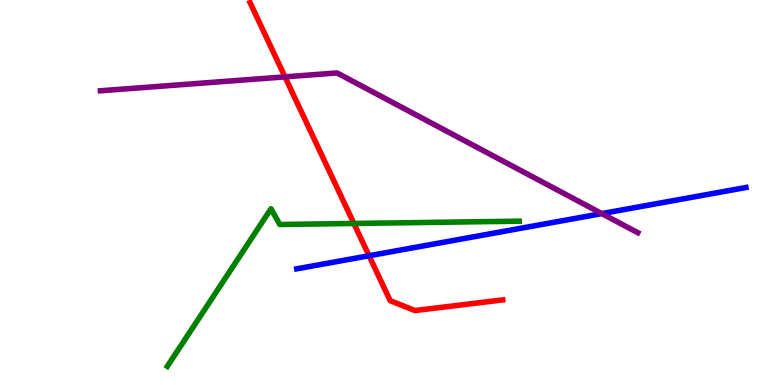[{'lines': ['blue', 'red'], 'intersections': [{'x': 4.76, 'y': 3.36}]}, {'lines': ['green', 'red'], 'intersections': [{'x': 4.57, 'y': 4.2}]}, {'lines': ['purple', 'red'], 'intersections': [{'x': 3.68, 'y': 8.0}]}, {'lines': ['blue', 'green'], 'intersections': []}, {'lines': ['blue', 'purple'], 'intersections': [{'x': 7.77, 'y': 4.45}]}, {'lines': ['green', 'purple'], 'intersections': []}]